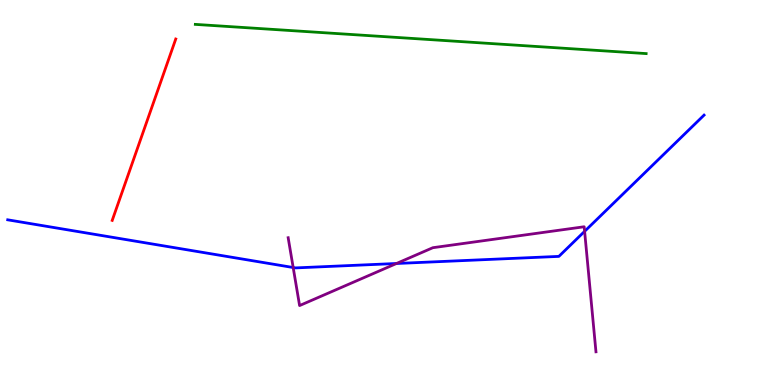[{'lines': ['blue', 'red'], 'intersections': []}, {'lines': ['green', 'red'], 'intersections': []}, {'lines': ['purple', 'red'], 'intersections': []}, {'lines': ['blue', 'green'], 'intersections': []}, {'lines': ['blue', 'purple'], 'intersections': [{'x': 3.78, 'y': 3.05}, {'x': 5.12, 'y': 3.16}, {'x': 7.54, 'y': 3.99}]}, {'lines': ['green', 'purple'], 'intersections': []}]